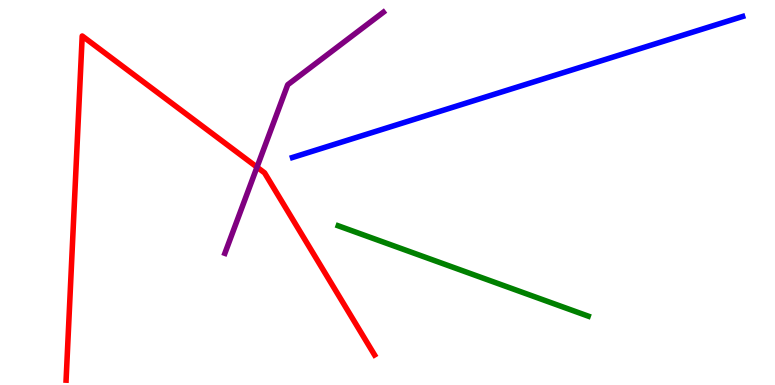[{'lines': ['blue', 'red'], 'intersections': []}, {'lines': ['green', 'red'], 'intersections': []}, {'lines': ['purple', 'red'], 'intersections': [{'x': 3.32, 'y': 5.66}]}, {'lines': ['blue', 'green'], 'intersections': []}, {'lines': ['blue', 'purple'], 'intersections': []}, {'lines': ['green', 'purple'], 'intersections': []}]